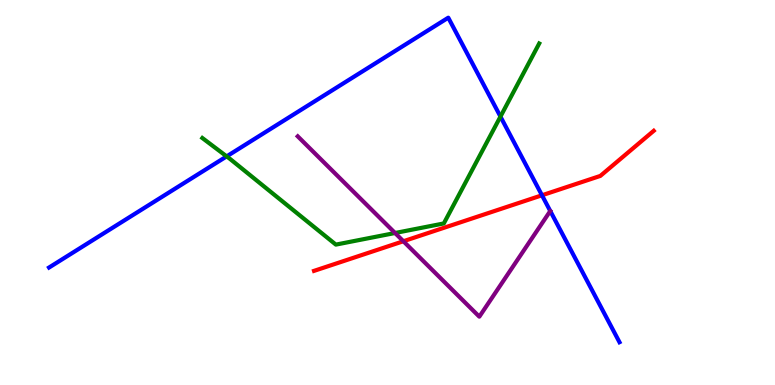[{'lines': ['blue', 'red'], 'intersections': [{'x': 6.99, 'y': 4.93}]}, {'lines': ['green', 'red'], 'intersections': []}, {'lines': ['purple', 'red'], 'intersections': [{'x': 5.2, 'y': 3.73}]}, {'lines': ['blue', 'green'], 'intersections': [{'x': 2.92, 'y': 5.94}, {'x': 6.46, 'y': 6.97}]}, {'lines': ['blue', 'purple'], 'intersections': []}, {'lines': ['green', 'purple'], 'intersections': [{'x': 5.1, 'y': 3.95}]}]